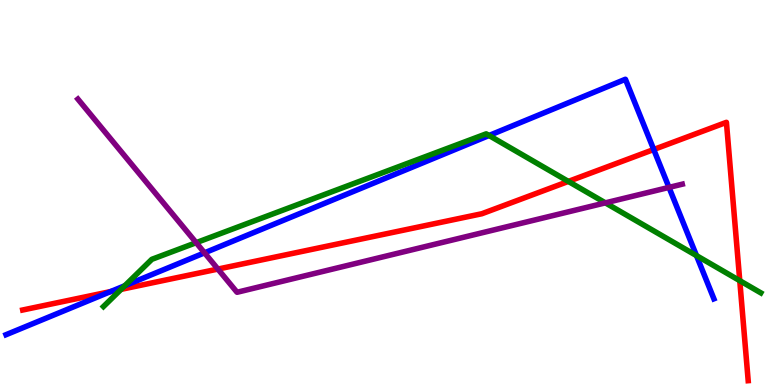[{'lines': ['blue', 'red'], 'intersections': [{'x': 1.43, 'y': 2.43}, {'x': 8.44, 'y': 6.12}]}, {'lines': ['green', 'red'], 'intersections': [{'x': 1.56, 'y': 2.48}, {'x': 7.33, 'y': 5.29}, {'x': 9.55, 'y': 2.71}]}, {'lines': ['purple', 'red'], 'intersections': [{'x': 2.81, 'y': 3.01}]}, {'lines': ['blue', 'green'], 'intersections': [{'x': 1.61, 'y': 2.58}, {'x': 6.31, 'y': 6.48}, {'x': 8.99, 'y': 3.36}]}, {'lines': ['blue', 'purple'], 'intersections': [{'x': 2.64, 'y': 3.43}, {'x': 8.63, 'y': 5.13}]}, {'lines': ['green', 'purple'], 'intersections': [{'x': 2.53, 'y': 3.7}, {'x': 7.81, 'y': 4.73}]}]